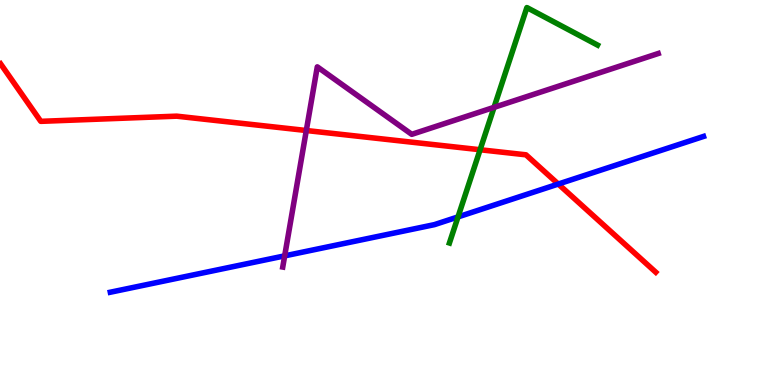[{'lines': ['blue', 'red'], 'intersections': [{'x': 7.2, 'y': 5.22}]}, {'lines': ['green', 'red'], 'intersections': [{'x': 6.19, 'y': 6.11}]}, {'lines': ['purple', 'red'], 'intersections': [{'x': 3.95, 'y': 6.61}]}, {'lines': ['blue', 'green'], 'intersections': [{'x': 5.91, 'y': 4.37}]}, {'lines': ['blue', 'purple'], 'intersections': [{'x': 3.67, 'y': 3.35}]}, {'lines': ['green', 'purple'], 'intersections': [{'x': 6.37, 'y': 7.21}]}]